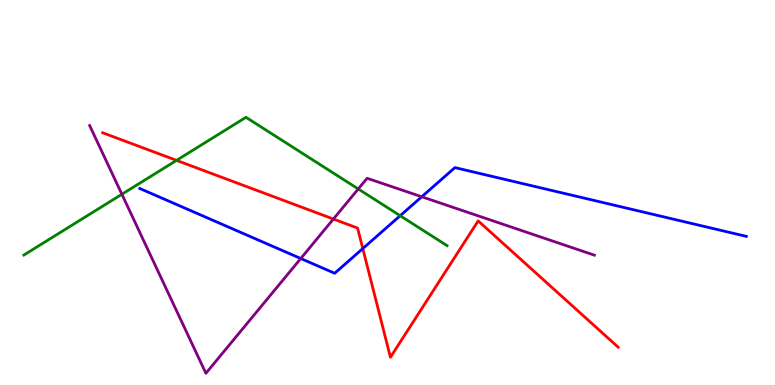[{'lines': ['blue', 'red'], 'intersections': [{'x': 4.68, 'y': 3.54}]}, {'lines': ['green', 'red'], 'intersections': [{'x': 2.28, 'y': 5.83}]}, {'lines': ['purple', 'red'], 'intersections': [{'x': 4.3, 'y': 4.31}]}, {'lines': ['blue', 'green'], 'intersections': [{'x': 5.16, 'y': 4.4}]}, {'lines': ['blue', 'purple'], 'intersections': [{'x': 3.88, 'y': 3.29}, {'x': 5.44, 'y': 4.89}]}, {'lines': ['green', 'purple'], 'intersections': [{'x': 1.57, 'y': 4.95}, {'x': 4.62, 'y': 5.09}]}]